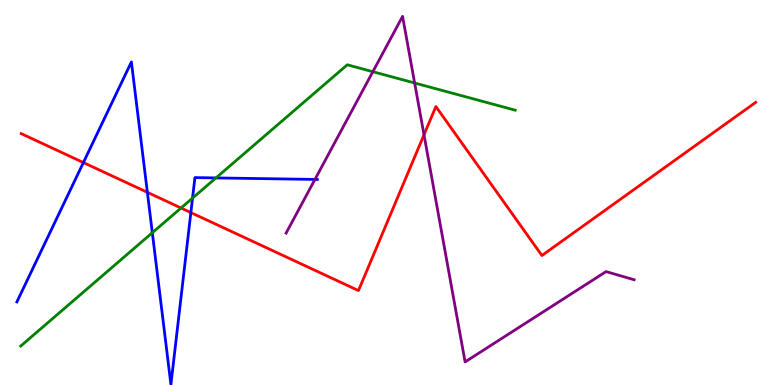[{'lines': ['blue', 'red'], 'intersections': [{'x': 1.08, 'y': 5.78}, {'x': 1.9, 'y': 5.0}, {'x': 2.46, 'y': 4.48}]}, {'lines': ['green', 'red'], 'intersections': [{'x': 2.34, 'y': 4.6}]}, {'lines': ['purple', 'red'], 'intersections': [{'x': 5.47, 'y': 6.5}]}, {'lines': ['blue', 'green'], 'intersections': [{'x': 1.97, 'y': 3.96}, {'x': 2.48, 'y': 4.86}, {'x': 2.79, 'y': 5.38}]}, {'lines': ['blue', 'purple'], 'intersections': [{'x': 4.06, 'y': 5.34}]}, {'lines': ['green', 'purple'], 'intersections': [{'x': 4.81, 'y': 8.14}, {'x': 5.35, 'y': 7.84}]}]